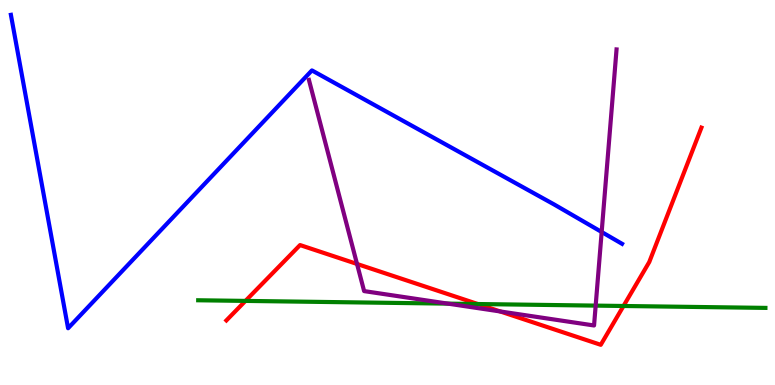[{'lines': ['blue', 'red'], 'intersections': []}, {'lines': ['green', 'red'], 'intersections': [{'x': 3.17, 'y': 2.18}, {'x': 6.17, 'y': 2.1}, {'x': 8.05, 'y': 2.05}]}, {'lines': ['purple', 'red'], 'intersections': [{'x': 4.61, 'y': 3.14}, {'x': 6.45, 'y': 1.91}]}, {'lines': ['blue', 'green'], 'intersections': []}, {'lines': ['blue', 'purple'], 'intersections': [{'x': 7.76, 'y': 3.97}]}, {'lines': ['green', 'purple'], 'intersections': [{'x': 5.78, 'y': 2.11}, {'x': 7.69, 'y': 2.06}]}]